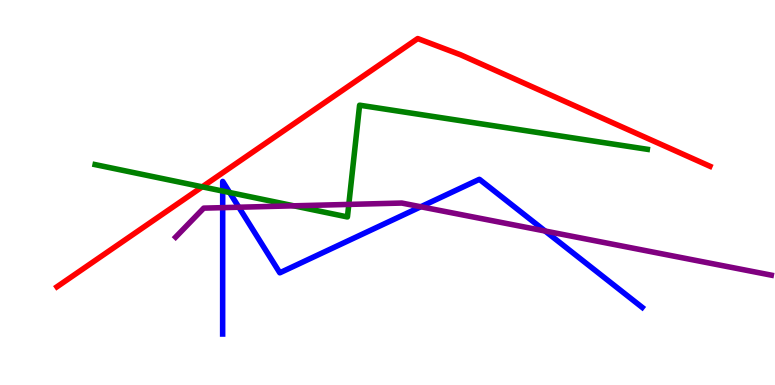[{'lines': ['blue', 'red'], 'intersections': []}, {'lines': ['green', 'red'], 'intersections': [{'x': 2.61, 'y': 5.15}]}, {'lines': ['purple', 'red'], 'intersections': []}, {'lines': ['blue', 'green'], 'intersections': [{'x': 2.87, 'y': 5.04}, {'x': 2.96, 'y': 5.0}]}, {'lines': ['blue', 'purple'], 'intersections': [{'x': 2.87, 'y': 4.61}, {'x': 3.08, 'y': 4.62}, {'x': 5.43, 'y': 4.63}, {'x': 7.03, 'y': 4.0}]}, {'lines': ['green', 'purple'], 'intersections': [{'x': 3.79, 'y': 4.65}, {'x': 4.5, 'y': 4.69}]}]